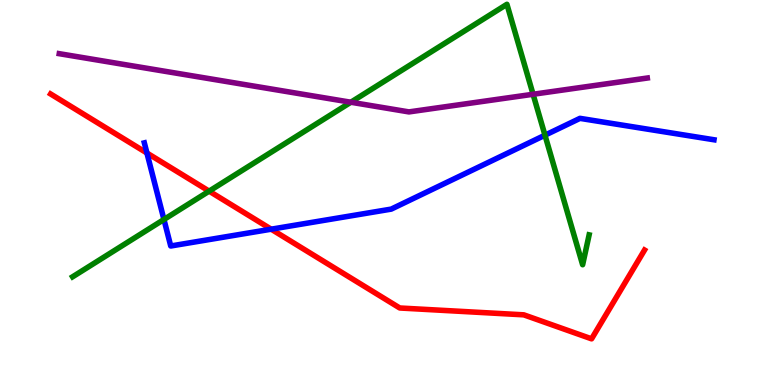[{'lines': ['blue', 'red'], 'intersections': [{'x': 1.9, 'y': 6.03}, {'x': 3.5, 'y': 4.05}]}, {'lines': ['green', 'red'], 'intersections': [{'x': 2.7, 'y': 5.04}]}, {'lines': ['purple', 'red'], 'intersections': []}, {'lines': ['blue', 'green'], 'intersections': [{'x': 2.12, 'y': 4.3}, {'x': 7.03, 'y': 6.49}]}, {'lines': ['blue', 'purple'], 'intersections': []}, {'lines': ['green', 'purple'], 'intersections': [{'x': 4.53, 'y': 7.34}, {'x': 6.88, 'y': 7.55}]}]